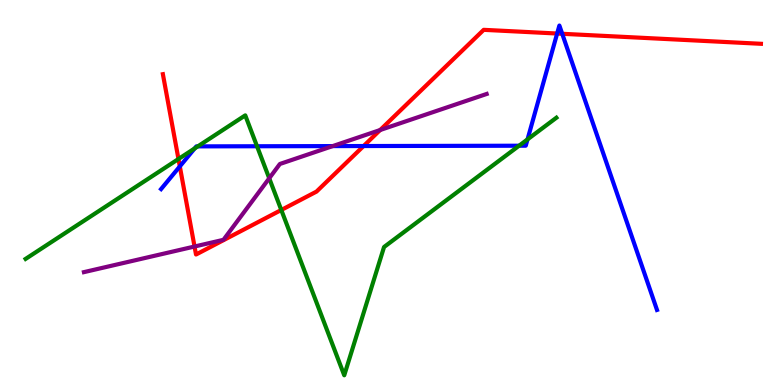[{'lines': ['blue', 'red'], 'intersections': [{'x': 2.32, 'y': 5.68}, {'x': 4.69, 'y': 6.21}, {'x': 7.19, 'y': 9.13}, {'x': 7.25, 'y': 9.12}]}, {'lines': ['green', 'red'], 'intersections': [{'x': 2.3, 'y': 5.87}, {'x': 3.63, 'y': 4.55}]}, {'lines': ['purple', 'red'], 'intersections': [{'x': 2.51, 'y': 3.6}, {'x': 4.9, 'y': 6.62}]}, {'lines': ['blue', 'green'], 'intersections': [{'x': 2.51, 'y': 6.15}, {'x': 2.55, 'y': 6.2}, {'x': 3.32, 'y': 6.2}, {'x': 6.7, 'y': 6.22}, {'x': 6.81, 'y': 6.38}]}, {'lines': ['blue', 'purple'], 'intersections': [{'x': 4.29, 'y': 6.21}]}, {'lines': ['green', 'purple'], 'intersections': [{'x': 3.47, 'y': 5.37}]}]